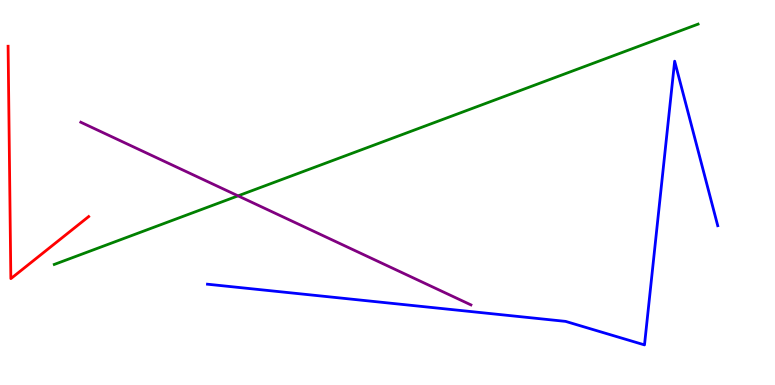[{'lines': ['blue', 'red'], 'intersections': []}, {'lines': ['green', 'red'], 'intersections': []}, {'lines': ['purple', 'red'], 'intersections': []}, {'lines': ['blue', 'green'], 'intersections': []}, {'lines': ['blue', 'purple'], 'intersections': []}, {'lines': ['green', 'purple'], 'intersections': [{'x': 3.07, 'y': 4.91}]}]